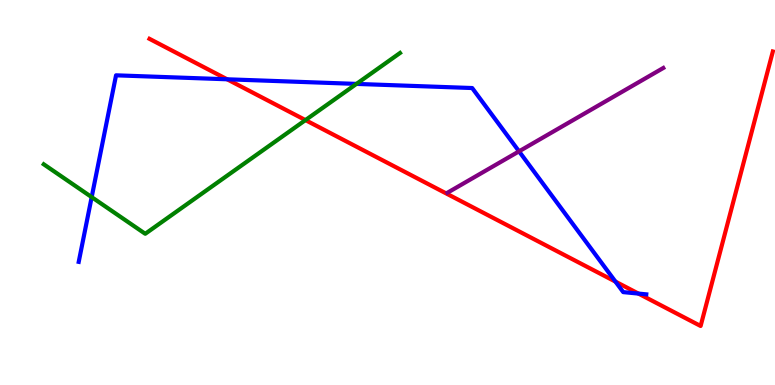[{'lines': ['blue', 'red'], 'intersections': [{'x': 2.93, 'y': 7.94}, {'x': 7.94, 'y': 2.69}, {'x': 8.24, 'y': 2.37}]}, {'lines': ['green', 'red'], 'intersections': [{'x': 3.94, 'y': 6.88}]}, {'lines': ['purple', 'red'], 'intersections': []}, {'lines': ['blue', 'green'], 'intersections': [{'x': 1.18, 'y': 4.88}, {'x': 4.6, 'y': 7.82}]}, {'lines': ['blue', 'purple'], 'intersections': [{'x': 6.7, 'y': 6.07}]}, {'lines': ['green', 'purple'], 'intersections': []}]